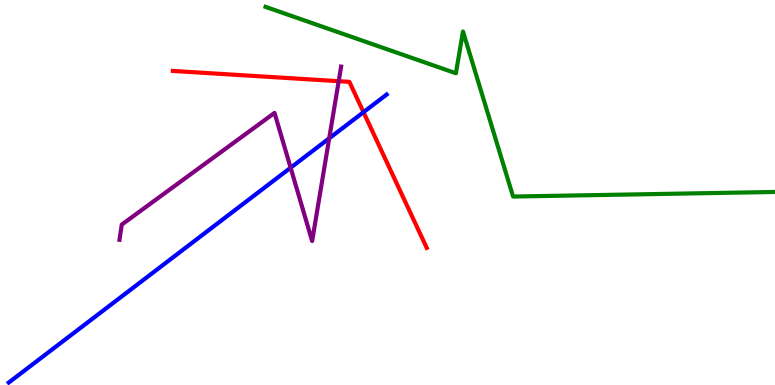[{'lines': ['blue', 'red'], 'intersections': [{'x': 4.69, 'y': 7.09}]}, {'lines': ['green', 'red'], 'intersections': []}, {'lines': ['purple', 'red'], 'intersections': [{'x': 4.37, 'y': 7.89}]}, {'lines': ['blue', 'green'], 'intersections': []}, {'lines': ['blue', 'purple'], 'intersections': [{'x': 3.75, 'y': 5.64}, {'x': 4.25, 'y': 6.41}]}, {'lines': ['green', 'purple'], 'intersections': []}]